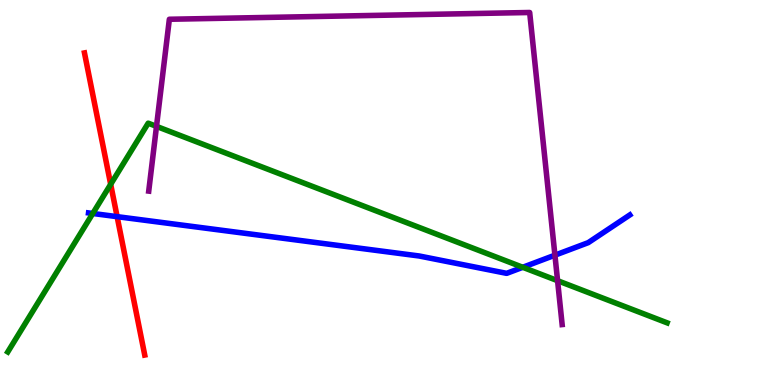[{'lines': ['blue', 'red'], 'intersections': [{'x': 1.51, 'y': 4.37}]}, {'lines': ['green', 'red'], 'intersections': [{'x': 1.43, 'y': 5.21}]}, {'lines': ['purple', 'red'], 'intersections': []}, {'lines': ['blue', 'green'], 'intersections': [{'x': 1.2, 'y': 4.46}, {'x': 6.75, 'y': 3.06}]}, {'lines': ['blue', 'purple'], 'intersections': [{'x': 7.16, 'y': 3.37}]}, {'lines': ['green', 'purple'], 'intersections': [{'x': 2.02, 'y': 6.72}, {'x': 7.19, 'y': 2.71}]}]